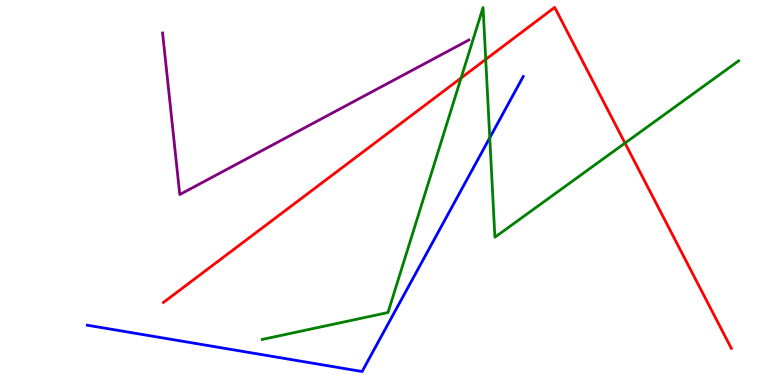[{'lines': ['blue', 'red'], 'intersections': []}, {'lines': ['green', 'red'], 'intersections': [{'x': 5.95, 'y': 7.97}, {'x': 6.27, 'y': 8.46}, {'x': 8.06, 'y': 6.28}]}, {'lines': ['purple', 'red'], 'intersections': []}, {'lines': ['blue', 'green'], 'intersections': [{'x': 6.32, 'y': 6.42}]}, {'lines': ['blue', 'purple'], 'intersections': []}, {'lines': ['green', 'purple'], 'intersections': []}]